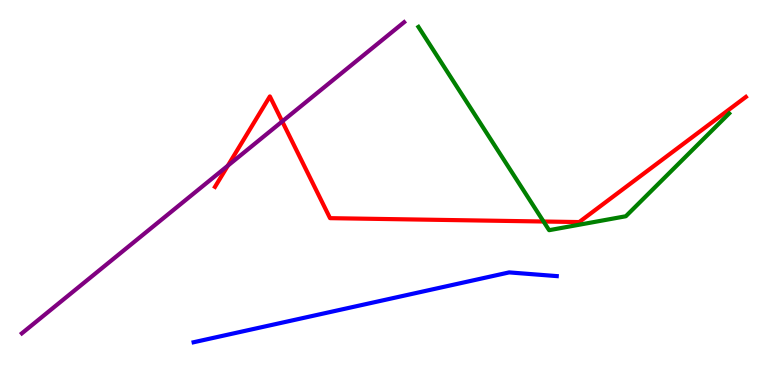[{'lines': ['blue', 'red'], 'intersections': []}, {'lines': ['green', 'red'], 'intersections': [{'x': 7.01, 'y': 4.25}]}, {'lines': ['purple', 'red'], 'intersections': [{'x': 2.94, 'y': 5.7}, {'x': 3.64, 'y': 6.85}]}, {'lines': ['blue', 'green'], 'intersections': []}, {'lines': ['blue', 'purple'], 'intersections': []}, {'lines': ['green', 'purple'], 'intersections': []}]